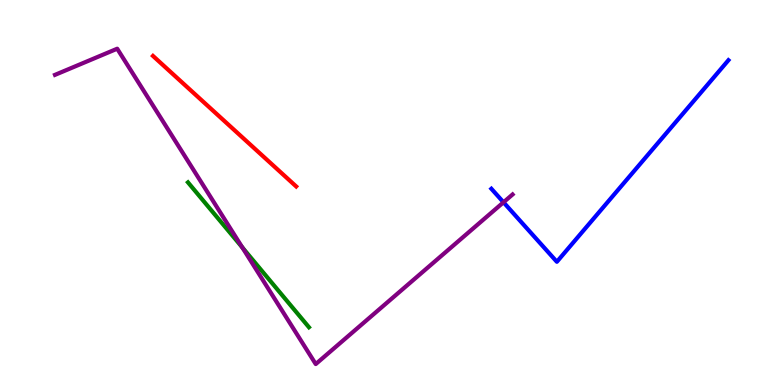[{'lines': ['blue', 'red'], 'intersections': []}, {'lines': ['green', 'red'], 'intersections': []}, {'lines': ['purple', 'red'], 'intersections': []}, {'lines': ['blue', 'green'], 'intersections': []}, {'lines': ['blue', 'purple'], 'intersections': [{'x': 6.5, 'y': 4.75}]}, {'lines': ['green', 'purple'], 'intersections': [{'x': 3.13, 'y': 3.57}]}]